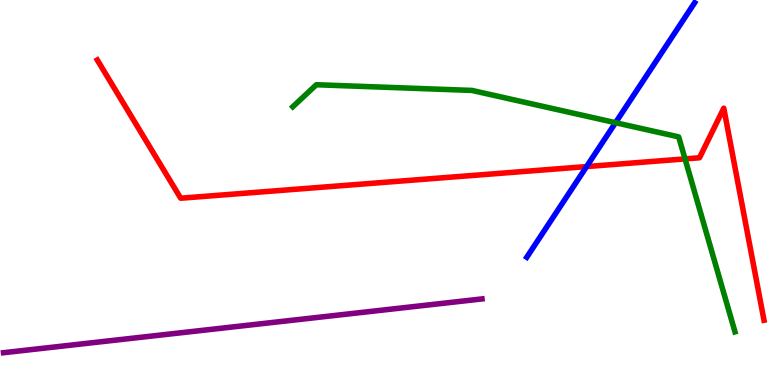[{'lines': ['blue', 'red'], 'intersections': [{'x': 7.57, 'y': 5.67}]}, {'lines': ['green', 'red'], 'intersections': [{'x': 8.84, 'y': 5.87}]}, {'lines': ['purple', 'red'], 'intersections': []}, {'lines': ['blue', 'green'], 'intersections': [{'x': 7.94, 'y': 6.81}]}, {'lines': ['blue', 'purple'], 'intersections': []}, {'lines': ['green', 'purple'], 'intersections': []}]